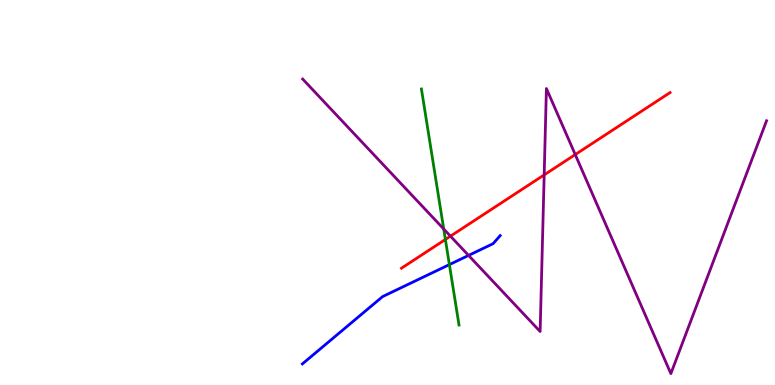[{'lines': ['blue', 'red'], 'intersections': []}, {'lines': ['green', 'red'], 'intersections': [{'x': 5.75, 'y': 3.78}]}, {'lines': ['purple', 'red'], 'intersections': [{'x': 5.81, 'y': 3.87}, {'x': 7.02, 'y': 5.46}, {'x': 7.42, 'y': 5.99}]}, {'lines': ['blue', 'green'], 'intersections': [{'x': 5.8, 'y': 3.13}]}, {'lines': ['blue', 'purple'], 'intersections': [{'x': 6.05, 'y': 3.37}]}, {'lines': ['green', 'purple'], 'intersections': [{'x': 5.73, 'y': 4.05}]}]